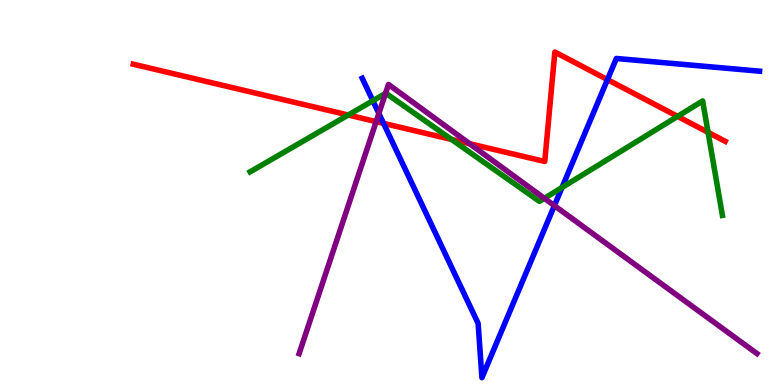[{'lines': ['blue', 'red'], 'intersections': [{'x': 4.95, 'y': 6.8}, {'x': 7.84, 'y': 7.93}]}, {'lines': ['green', 'red'], 'intersections': [{'x': 4.49, 'y': 7.01}, {'x': 5.83, 'y': 6.38}, {'x': 8.74, 'y': 6.98}, {'x': 9.14, 'y': 6.56}]}, {'lines': ['purple', 'red'], 'intersections': [{'x': 4.85, 'y': 6.84}, {'x': 6.06, 'y': 6.27}]}, {'lines': ['blue', 'green'], 'intersections': [{'x': 4.81, 'y': 7.38}, {'x': 7.25, 'y': 5.13}]}, {'lines': ['blue', 'purple'], 'intersections': [{'x': 4.89, 'y': 7.05}, {'x': 7.15, 'y': 4.66}]}, {'lines': ['green', 'purple'], 'intersections': [{'x': 4.97, 'y': 7.57}, {'x': 7.02, 'y': 4.85}]}]